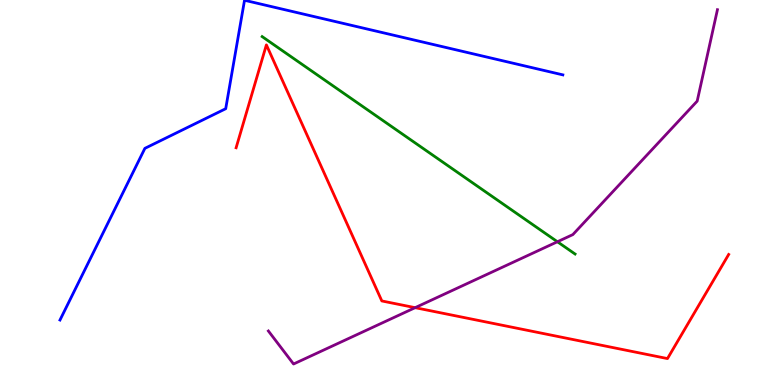[{'lines': ['blue', 'red'], 'intersections': []}, {'lines': ['green', 'red'], 'intersections': []}, {'lines': ['purple', 'red'], 'intersections': [{'x': 5.36, 'y': 2.01}]}, {'lines': ['blue', 'green'], 'intersections': []}, {'lines': ['blue', 'purple'], 'intersections': []}, {'lines': ['green', 'purple'], 'intersections': [{'x': 7.19, 'y': 3.72}]}]